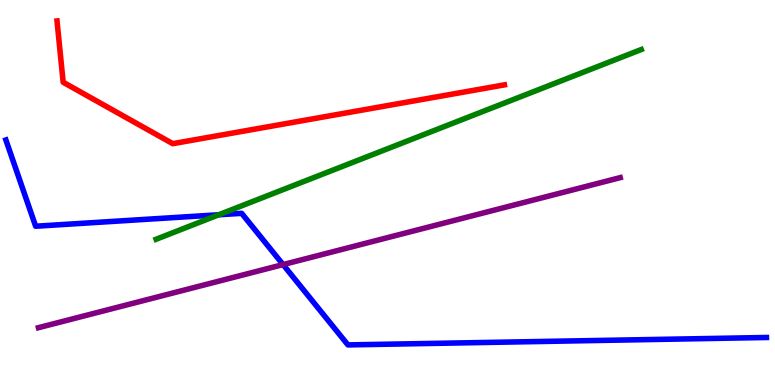[{'lines': ['blue', 'red'], 'intersections': []}, {'lines': ['green', 'red'], 'intersections': []}, {'lines': ['purple', 'red'], 'intersections': []}, {'lines': ['blue', 'green'], 'intersections': [{'x': 2.82, 'y': 4.42}]}, {'lines': ['blue', 'purple'], 'intersections': [{'x': 3.65, 'y': 3.13}]}, {'lines': ['green', 'purple'], 'intersections': []}]